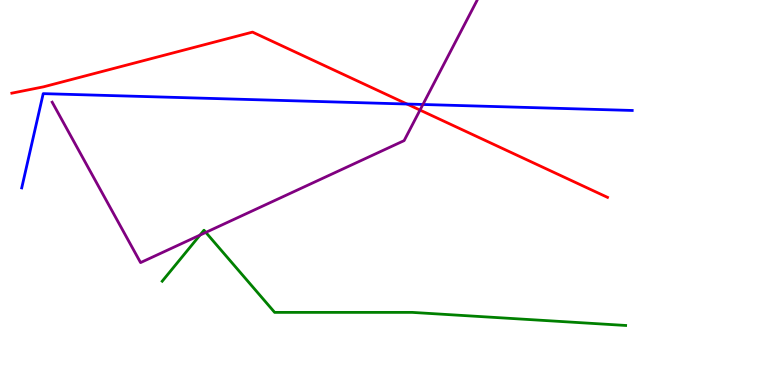[{'lines': ['blue', 'red'], 'intersections': [{'x': 5.25, 'y': 7.3}]}, {'lines': ['green', 'red'], 'intersections': []}, {'lines': ['purple', 'red'], 'intersections': [{'x': 5.42, 'y': 7.14}]}, {'lines': ['blue', 'green'], 'intersections': []}, {'lines': ['blue', 'purple'], 'intersections': [{'x': 5.46, 'y': 7.29}]}, {'lines': ['green', 'purple'], 'intersections': [{'x': 2.58, 'y': 3.89}, {'x': 2.66, 'y': 3.96}]}]